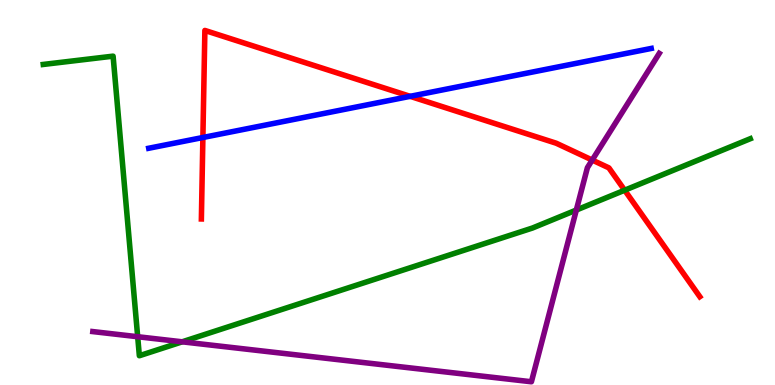[{'lines': ['blue', 'red'], 'intersections': [{'x': 2.62, 'y': 6.43}, {'x': 5.29, 'y': 7.5}]}, {'lines': ['green', 'red'], 'intersections': [{'x': 8.06, 'y': 5.06}]}, {'lines': ['purple', 'red'], 'intersections': [{'x': 7.64, 'y': 5.84}]}, {'lines': ['blue', 'green'], 'intersections': []}, {'lines': ['blue', 'purple'], 'intersections': []}, {'lines': ['green', 'purple'], 'intersections': [{'x': 1.78, 'y': 1.25}, {'x': 2.35, 'y': 1.12}, {'x': 7.44, 'y': 4.54}]}]